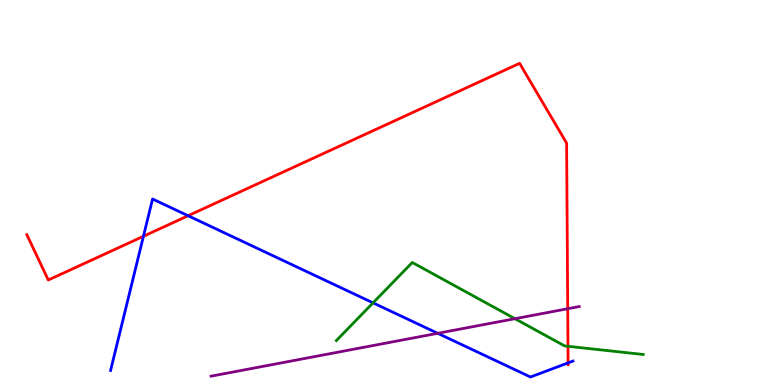[{'lines': ['blue', 'red'], 'intersections': [{'x': 1.85, 'y': 3.86}, {'x': 2.43, 'y': 4.4}, {'x': 7.33, 'y': 0.574}]}, {'lines': ['green', 'red'], 'intersections': [{'x': 7.33, 'y': 1.01}]}, {'lines': ['purple', 'red'], 'intersections': [{'x': 7.33, 'y': 1.98}]}, {'lines': ['blue', 'green'], 'intersections': [{'x': 4.81, 'y': 2.13}]}, {'lines': ['blue', 'purple'], 'intersections': [{'x': 5.65, 'y': 1.34}]}, {'lines': ['green', 'purple'], 'intersections': [{'x': 6.64, 'y': 1.72}]}]